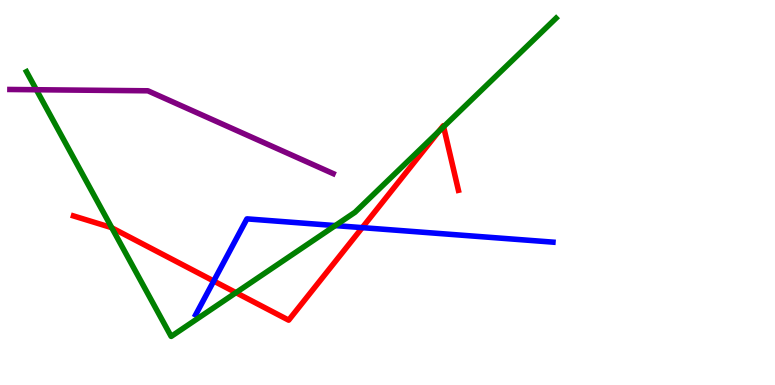[{'lines': ['blue', 'red'], 'intersections': [{'x': 2.76, 'y': 2.7}, {'x': 4.67, 'y': 4.09}]}, {'lines': ['green', 'red'], 'intersections': [{'x': 1.44, 'y': 4.08}, {'x': 3.04, 'y': 2.4}, {'x': 5.66, 'y': 6.59}, {'x': 5.72, 'y': 6.71}]}, {'lines': ['purple', 'red'], 'intersections': []}, {'lines': ['blue', 'green'], 'intersections': [{'x': 4.33, 'y': 4.14}]}, {'lines': ['blue', 'purple'], 'intersections': []}, {'lines': ['green', 'purple'], 'intersections': [{'x': 0.469, 'y': 7.67}]}]